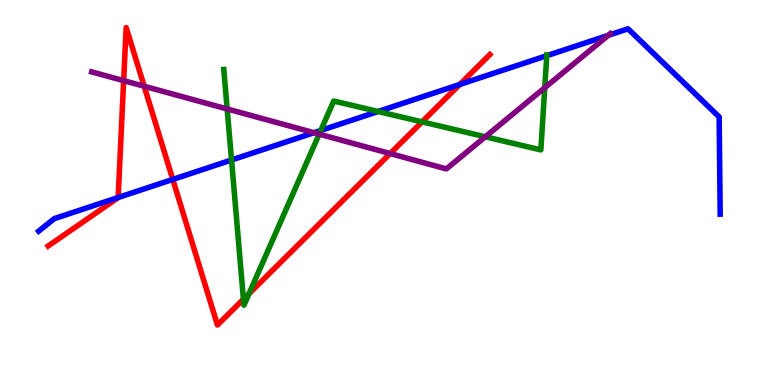[{'lines': ['blue', 'red'], 'intersections': [{'x': 1.52, 'y': 4.87}, {'x': 2.23, 'y': 5.34}, {'x': 5.93, 'y': 7.81}]}, {'lines': ['green', 'red'], 'intersections': [{'x': 3.14, 'y': 2.23}, {'x': 3.21, 'y': 2.37}, {'x': 5.45, 'y': 6.83}]}, {'lines': ['purple', 'red'], 'intersections': [{'x': 1.6, 'y': 7.91}, {'x': 1.86, 'y': 7.76}, {'x': 5.03, 'y': 6.01}]}, {'lines': ['blue', 'green'], 'intersections': [{'x': 2.99, 'y': 5.84}, {'x': 4.14, 'y': 6.61}, {'x': 4.88, 'y': 7.1}, {'x': 7.06, 'y': 8.55}]}, {'lines': ['blue', 'purple'], 'intersections': [{'x': 4.05, 'y': 6.55}, {'x': 7.85, 'y': 9.08}]}, {'lines': ['green', 'purple'], 'intersections': [{'x': 2.93, 'y': 7.17}, {'x': 4.12, 'y': 6.52}, {'x': 6.26, 'y': 6.45}, {'x': 7.03, 'y': 7.72}]}]